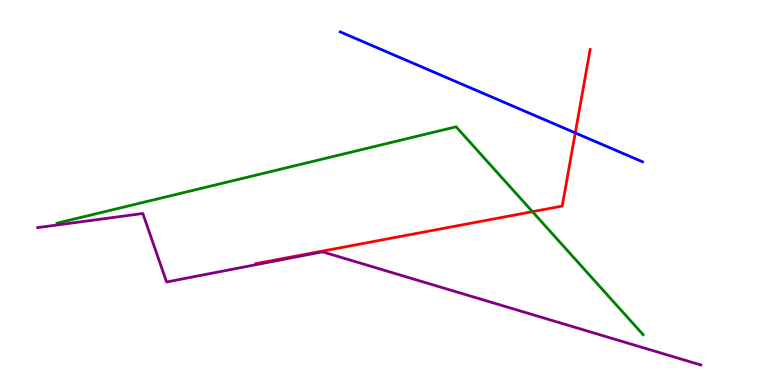[{'lines': ['blue', 'red'], 'intersections': [{'x': 7.42, 'y': 6.55}]}, {'lines': ['green', 'red'], 'intersections': [{'x': 6.87, 'y': 4.5}]}, {'lines': ['purple', 'red'], 'intersections': []}, {'lines': ['blue', 'green'], 'intersections': []}, {'lines': ['blue', 'purple'], 'intersections': []}, {'lines': ['green', 'purple'], 'intersections': []}]